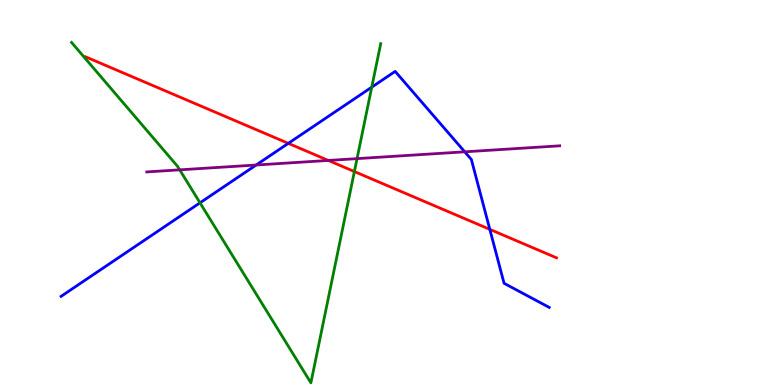[{'lines': ['blue', 'red'], 'intersections': [{'x': 3.72, 'y': 6.28}, {'x': 6.32, 'y': 4.04}]}, {'lines': ['green', 'red'], 'intersections': [{'x': 4.57, 'y': 5.54}]}, {'lines': ['purple', 'red'], 'intersections': [{'x': 4.24, 'y': 5.83}]}, {'lines': ['blue', 'green'], 'intersections': [{'x': 2.58, 'y': 4.73}, {'x': 4.8, 'y': 7.74}]}, {'lines': ['blue', 'purple'], 'intersections': [{'x': 3.31, 'y': 5.71}, {'x': 6.0, 'y': 6.06}]}, {'lines': ['green', 'purple'], 'intersections': [{'x': 2.32, 'y': 5.59}, {'x': 4.61, 'y': 5.88}]}]